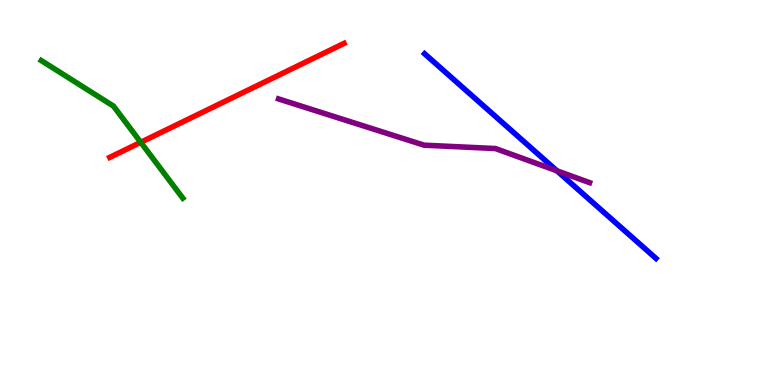[{'lines': ['blue', 'red'], 'intersections': []}, {'lines': ['green', 'red'], 'intersections': [{'x': 1.82, 'y': 6.3}]}, {'lines': ['purple', 'red'], 'intersections': []}, {'lines': ['blue', 'green'], 'intersections': []}, {'lines': ['blue', 'purple'], 'intersections': [{'x': 7.19, 'y': 5.56}]}, {'lines': ['green', 'purple'], 'intersections': []}]